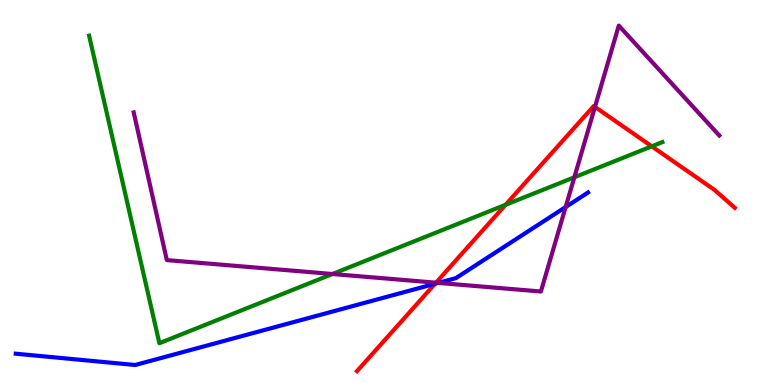[{'lines': ['blue', 'red'], 'intersections': [{'x': 5.61, 'y': 2.63}]}, {'lines': ['green', 'red'], 'intersections': [{'x': 6.52, 'y': 4.68}, {'x': 8.41, 'y': 6.2}]}, {'lines': ['purple', 'red'], 'intersections': [{'x': 5.63, 'y': 2.66}, {'x': 7.68, 'y': 7.22}]}, {'lines': ['blue', 'green'], 'intersections': []}, {'lines': ['blue', 'purple'], 'intersections': [{'x': 5.66, 'y': 2.65}, {'x': 7.3, 'y': 4.62}]}, {'lines': ['green', 'purple'], 'intersections': [{'x': 4.29, 'y': 2.88}, {'x': 7.41, 'y': 5.4}]}]